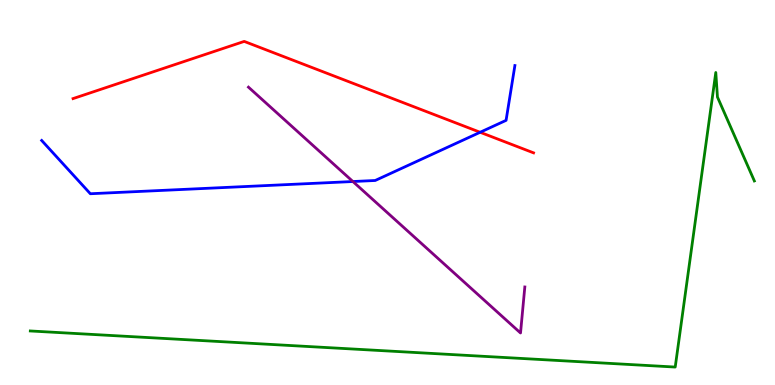[{'lines': ['blue', 'red'], 'intersections': [{'x': 6.2, 'y': 6.56}]}, {'lines': ['green', 'red'], 'intersections': []}, {'lines': ['purple', 'red'], 'intersections': []}, {'lines': ['blue', 'green'], 'intersections': []}, {'lines': ['blue', 'purple'], 'intersections': [{'x': 4.55, 'y': 5.28}]}, {'lines': ['green', 'purple'], 'intersections': []}]